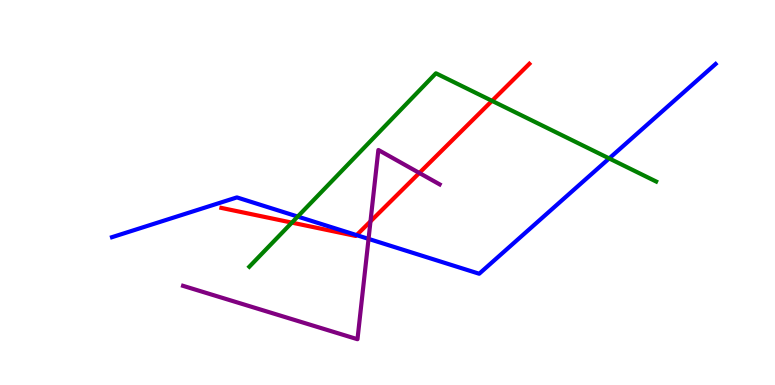[{'lines': ['blue', 'red'], 'intersections': [{'x': 4.6, 'y': 3.89}]}, {'lines': ['green', 'red'], 'intersections': [{'x': 3.77, 'y': 4.22}, {'x': 6.35, 'y': 7.38}]}, {'lines': ['purple', 'red'], 'intersections': [{'x': 4.78, 'y': 4.25}, {'x': 5.41, 'y': 5.51}]}, {'lines': ['blue', 'green'], 'intersections': [{'x': 3.84, 'y': 4.37}, {'x': 7.86, 'y': 5.89}]}, {'lines': ['blue', 'purple'], 'intersections': [{'x': 4.76, 'y': 3.8}]}, {'lines': ['green', 'purple'], 'intersections': []}]